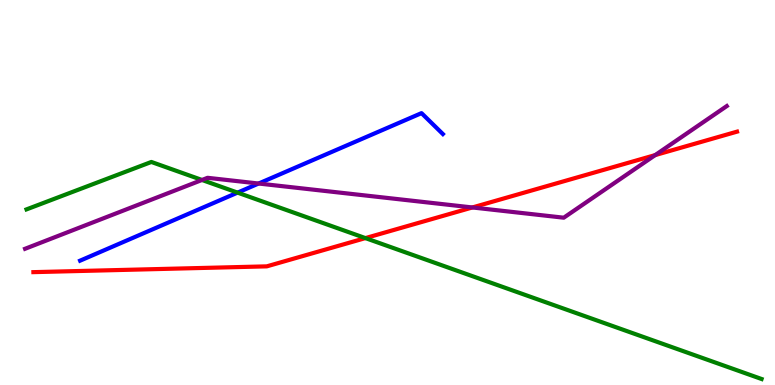[{'lines': ['blue', 'red'], 'intersections': []}, {'lines': ['green', 'red'], 'intersections': [{'x': 4.72, 'y': 3.82}]}, {'lines': ['purple', 'red'], 'intersections': [{'x': 6.1, 'y': 4.61}, {'x': 8.45, 'y': 5.97}]}, {'lines': ['blue', 'green'], 'intersections': [{'x': 3.07, 'y': 5.0}]}, {'lines': ['blue', 'purple'], 'intersections': [{'x': 3.34, 'y': 5.23}]}, {'lines': ['green', 'purple'], 'intersections': [{'x': 2.61, 'y': 5.33}]}]